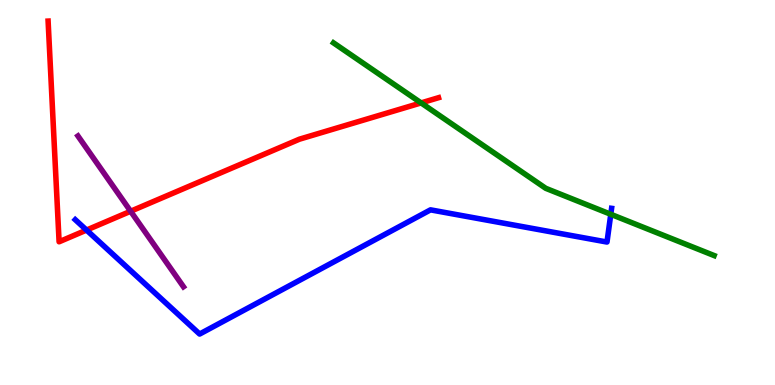[{'lines': ['blue', 'red'], 'intersections': [{'x': 1.12, 'y': 4.02}]}, {'lines': ['green', 'red'], 'intersections': [{'x': 5.43, 'y': 7.33}]}, {'lines': ['purple', 'red'], 'intersections': [{'x': 1.69, 'y': 4.51}]}, {'lines': ['blue', 'green'], 'intersections': [{'x': 7.88, 'y': 4.43}]}, {'lines': ['blue', 'purple'], 'intersections': []}, {'lines': ['green', 'purple'], 'intersections': []}]